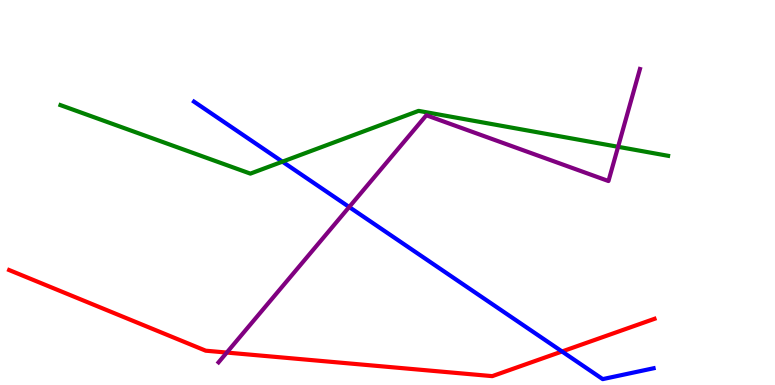[{'lines': ['blue', 'red'], 'intersections': [{'x': 7.25, 'y': 0.87}]}, {'lines': ['green', 'red'], 'intersections': []}, {'lines': ['purple', 'red'], 'intersections': [{'x': 2.93, 'y': 0.842}]}, {'lines': ['blue', 'green'], 'intersections': [{'x': 3.64, 'y': 5.8}]}, {'lines': ['blue', 'purple'], 'intersections': [{'x': 4.51, 'y': 4.62}]}, {'lines': ['green', 'purple'], 'intersections': [{'x': 7.98, 'y': 6.19}]}]